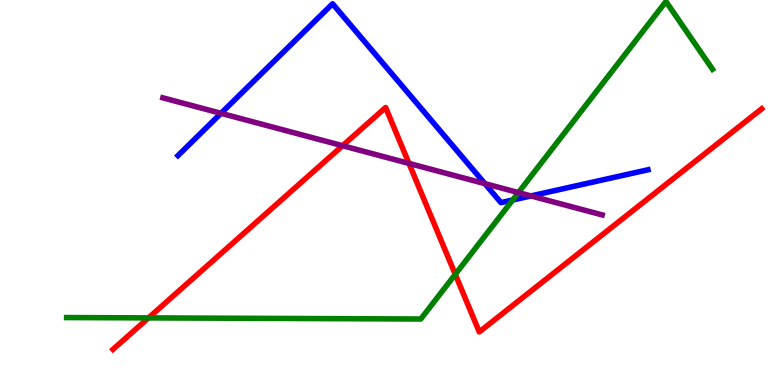[{'lines': ['blue', 'red'], 'intersections': []}, {'lines': ['green', 'red'], 'intersections': [{'x': 1.92, 'y': 1.74}, {'x': 5.87, 'y': 2.87}]}, {'lines': ['purple', 'red'], 'intersections': [{'x': 4.42, 'y': 6.22}, {'x': 5.28, 'y': 5.76}]}, {'lines': ['blue', 'green'], 'intersections': [{'x': 6.62, 'y': 4.8}]}, {'lines': ['blue', 'purple'], 'intersections': [{'x': 2.85, 'y': 7.06}, {'x': 6.26, 'y': 5.23}, {'x': 6.85, 'y': 4.91}]}, {'lines': ['green', 'purple'], 'intersections': [{'x': 6.69, 'y': 5.0}]}]